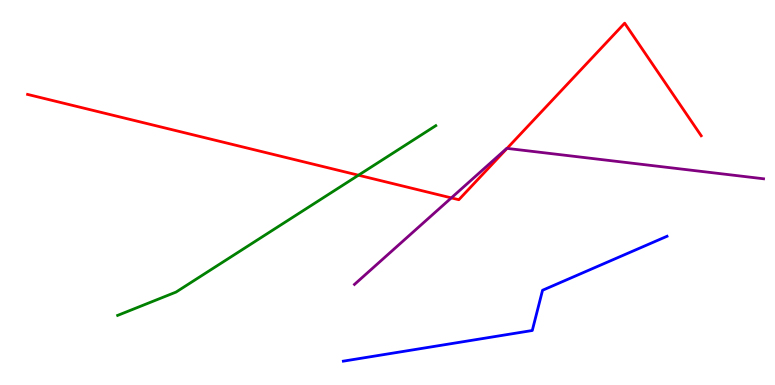[{'lines': ['blue', 'red'], 'intersections': []}, {'lines': ['green', 'red'], 'intersections': [{'x': 4.63, 'y': 5.45}]}, {'lines': ['purple', 'red'], 'intersections': [{'x': 5.82, 'y': 4.86}, {'x': 6.54, 'y': 6.15}]}, {'lines': ['blue', 'green'], 'intersections': []}, {'lines': ['blue', 'purple'], 'intersections': []}, {'lines': ['green', 'purple'], 'intersections': []}]